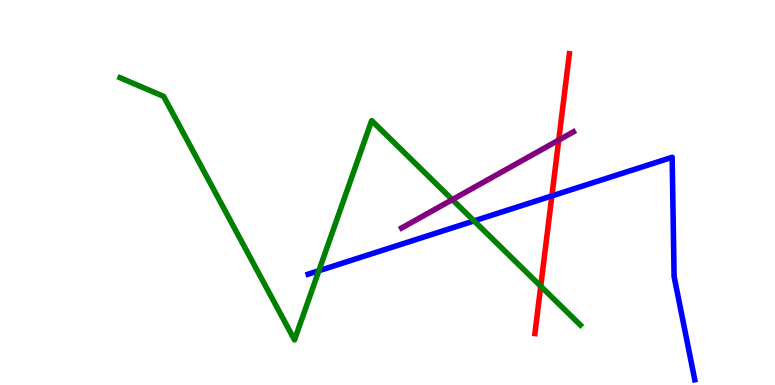[{'lines': ['blue', 'red'], 'intersections': [{'x': 7.12, 'y': 4.91}]}, {'lines': ['green', 'red'], 'intersections': [{'x': 6.98, 'y': 2.57}]}, {'lines': ['purple', 'red'], 'intersections': [{'x': 7.21, 'y': 6.36}]}, {'lines': ['blue', 'green'], 'intersections': [{'x': 4.11, 'y': 2.97}, {'x': 6.12, 'y': 4.26}]}, {'lines': ['blue', 'purple'], 'intersections': []}, {'lines': ['green', 'purple'], 'intersections': [{'x': 5.84, 'y': 4.81}]}]